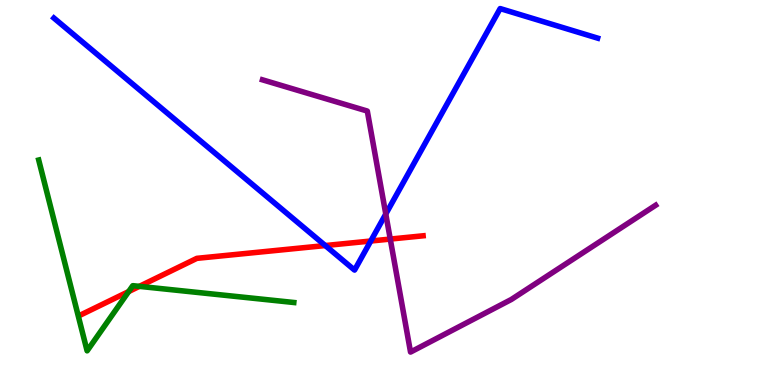[{'lines': ['blue', 'red'], 'intersections': [{'x': 4.2, 'y': 3.62}, {'x': 4.78, 'y': 3.74}]}, {'lines': ['green', 'red'], 'intersections': [{'x': 1.66, 'y': 2.43}, {'x': 1.8, 'y': 2.56}]}, {'lines': ['purple', 'red'], 'intersections': [{'x': 5.04, 'y': 3.79}]}, {'lines': ['blue', 'green'], 'intersections': []}, {'lines': ['blue', 'purple'], 'intersections': [{'x': 4.98, 'y': 4.44}]}, {'lines': ['green', 'purple'], 'intersections': []}]